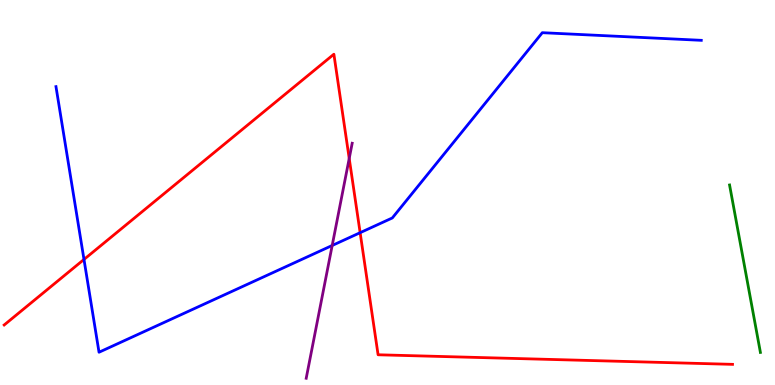[{'lines': ['blue', 'red'], 'intersections': [{'x': 1.08, 'y': 3.26}, {'x': 4.65, 'y': 3.96}]}, {'lines': ['green', 'red'], 'intersections': []}, {'lines': ['purple', 'red'], 'intersections': [{'x': 4.51, 'y': 5.88}]}, {'lines': ['blue', 'green'], 'intersections': []}, {'lines': ['blue', 'purple'], 'intersections': [{'x': 4.29, 'y': 3.62}]}, {'lines': ['green', 'purple'], 'intersections': []}]